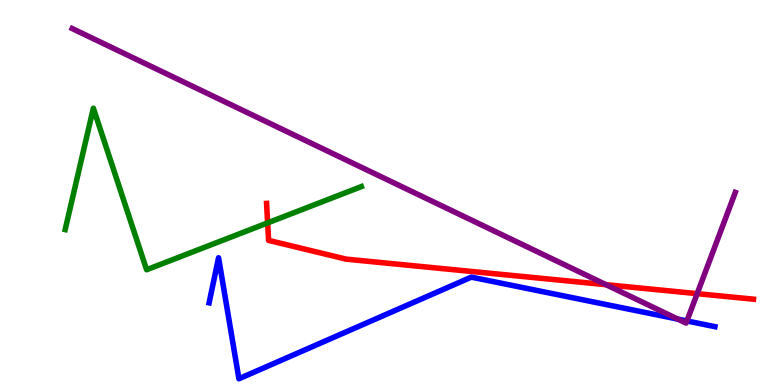[{'lines': ['blue', 'red'], 'intersections': []}, {'lines': ['green', 'red'], 'intersections': [{'x': 3.45, 'y': 4.21}]}, {'lines': ['purple', 'red'], 'intersections': [{'x': 7.82, 'y': 2.61}, {'x': 9.0, 'y': 2.37}]}, {'lines': ['blue', 'green'], 'intersections': []}, {'lines': ['blue', 'purple'], 'intersections': [{'x': 8.75, 'y': 1.71}, {'x': 8.86, 'y': 1.66}]}, {'lines': ['green', 'purple'], 'intersections': []}]